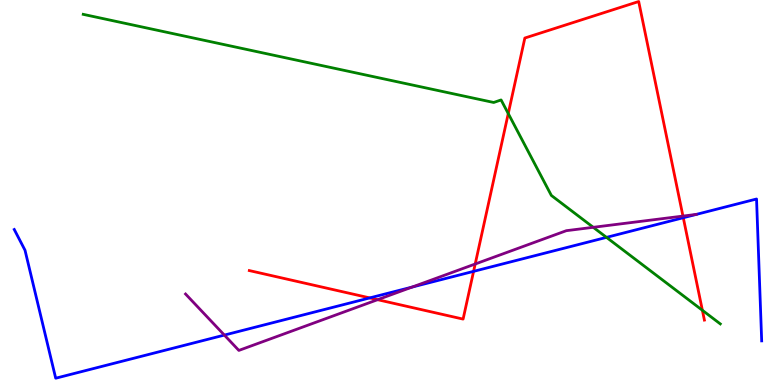[{'lines': ['blue', 'red'], 'intersections': [{'x': 4.77, 'y': 2.26}, {'x': 6.11, 'y': 2.95}, {'x': 8.82, 'y': 4.34}]}, {'lines': ['green', 'red'], 'intersections': [{'x': 6.56, 'y': 7.05}, {'x': 9.06, 'y': 1.94}]}, {'lines': ['purple', 'red'], 'intersections': [{'x': 4.87, 'y': 2.22}, {'x': 6.13, 'y': 3.14}, {'x': 8.81, 'y': 4.39}]}, {'lines': ['blue', 'green'], 'intersections': [{'x': 7.83, 'y': 3.83}]}, {'lines': ['blue', 'purple'], 'intersections': [{'x': 2.9, 'y': 1.3}, {'x': 5.32, 'y': 2.54}]}, {'lines': ['green', 'purple'], 'intersections': [{'x': 7.65, 'y': 4.1}]}]